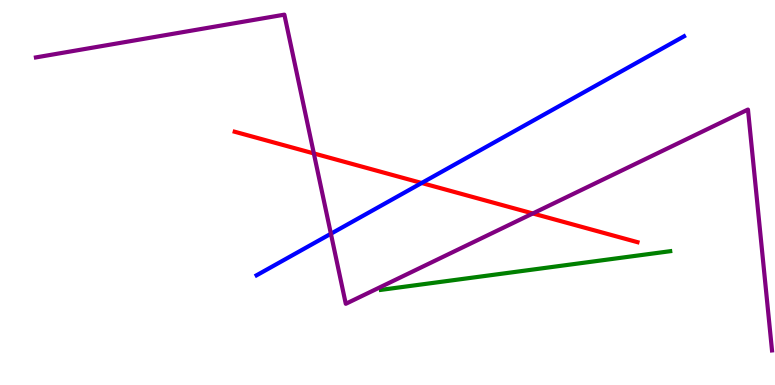[{'lines': ['blue', 'red'], 'intersections': [{'x': 5.44, 'y': 5.25}]}, {'lines': ['green', 'red'], 'intersections': []}, {'lines': ['purple', 'red'], 'intersections': [{'x': 4.05, 'y': 6.01}, {'x': 6.87, 'y': 4.46}]}, {'lines': ['blue', 'green'], 'intersections': []}, {'lines': ['blue', 'purple'], 'intersections': [{'x': 4.27, 'y': 3.93}]}, {'lines': ['green', 'purple'], 'intersections': []}]